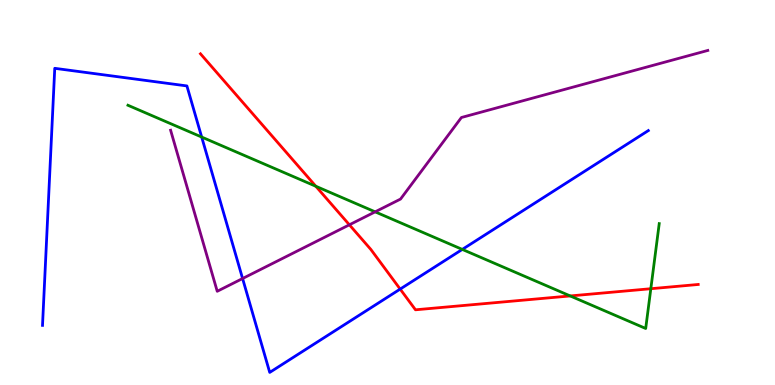[{'lines': ['blue', 'red'], 'intersections': [{'x': 5.16, 'y': 2.49}]}, {'lines': ['green', 'red'], 'intersections': [{'x': 4.08, 'y': 5.16}, {'x': 7.36, 'y': 2.31}, {'x': 8.4, 'y': 2.5}]}, {'lines': ['purple', 'red'], 'intersections': [{'x': 4.51, 'y': 4.16}]}, {'lines': ['blue', 'green'], 'intersections': [{'x': 2.6, 'y': 6.44}, {'x': 5.97, 'y': 3.52}]}, {'lines': ['blue', 'purple'], 'intersections': [{'x': 3.13, 'y': 2.77}]}, {'lines': ['green', 'purple'], 'intersections': [{'x': 4.84, 'y': 4.5}]}]